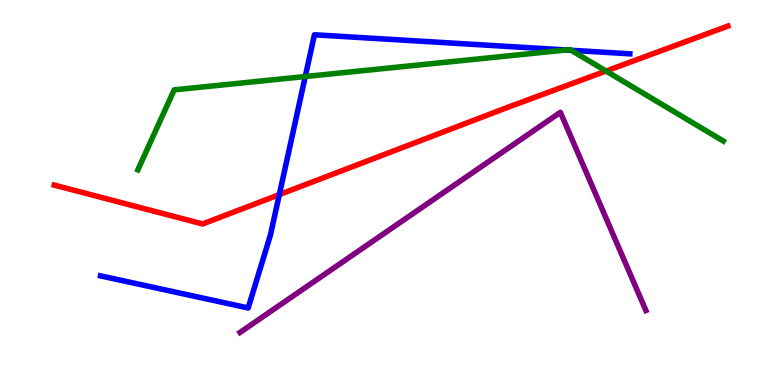[{'lines': ['blue', 'red'], 'intersections': [{'x': 3.6, 'y': 4.94}]}, {'lines': ['green', 'red'], 'intersections': [{'x': 7.82, 'y': 8.15}]}, {'lines': ['purple', 'red'], 'intersections': []}, {'lines': ['blue', 'green'], 'intersections': [{'x': 3.94, 'y': 8.01}, {'x': 7.31, 'y': 8.7}, {'x': 7.37, 'y': 8.69}]}, {'lines': ['blue', 'purple'], 'intersections': []}, {'lines': ['green', 'purple'], 'intersections': []}]